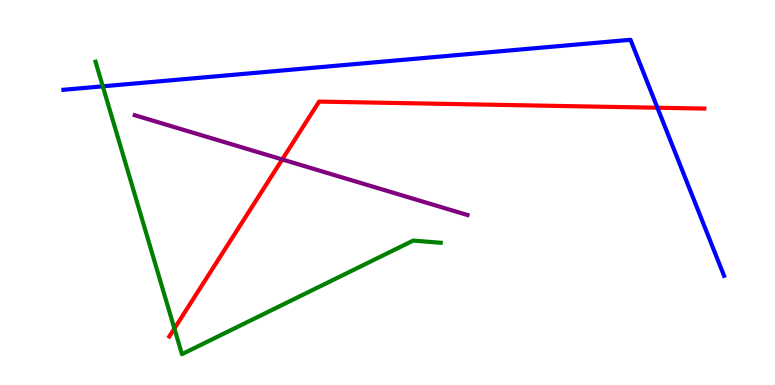[{'lines': ['blue', 'red'], 'intersections': [{'x': 8.48, 'y': 7.2}]}, {'lines': ['green', 'red'], 'intersections': [{'x': 2.25, 'y': 1.47}]}, {'lines': ['purple', 'red'], 'intersections': [{'x': 3.64, 'y': 5.86}]}, {'lines': ['blue', 'green'], 'intersections': [{'x': 1.33, 'y': 7.76}]}, {'lines': ['blue', 'purple'], 'intersections': []}, {'lines': ['green', 'purple'], 'intersections': []}]